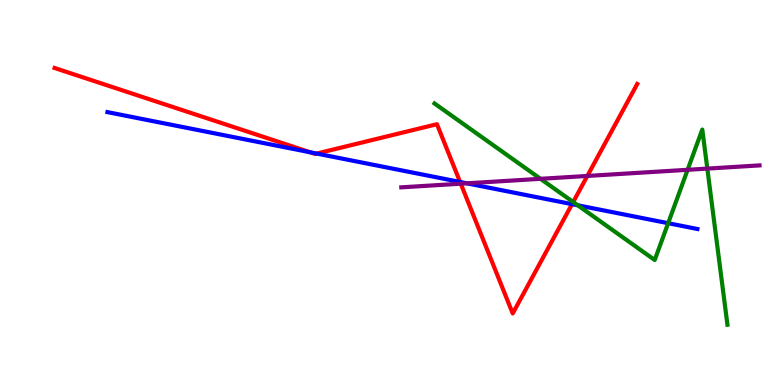[{'lines': ['blue', 'red'], 'intersections': [{'x': 4.0, 'y': 6.04}, {'x': 4.09, 'y': 6.01}, {'x': 5.94, 'y': 5.27}, {'x': 7.38, 'y': 4.7}]}, {'lines': ['green', 'red'], 'intersections': [{'x': 7.4, 'y': 4.75}]}, {'lines': ['purple', 'red'], 'intersections': [{'x': 5.95, 'y': 5.23}, {'x': 7.58, 'y': 5.43}]}, {'lines': ['blue', 'green'], 'intersections': [{'x': 7.45, 'y': 4.67}, {'x': 8.62, 'y': 4.2}]}, {'lines': ['blue', 'purple'], 'intersections': [{'x': 6.02, 'y': 5.24}]}, {'lines': ['green', 'purple'], 'intersections': [{'x': 6.97, 'y': 5.36}, {'x': 8.87, 'y': 5.59}, {'x': 9.13, 'y': 5.62}]}]